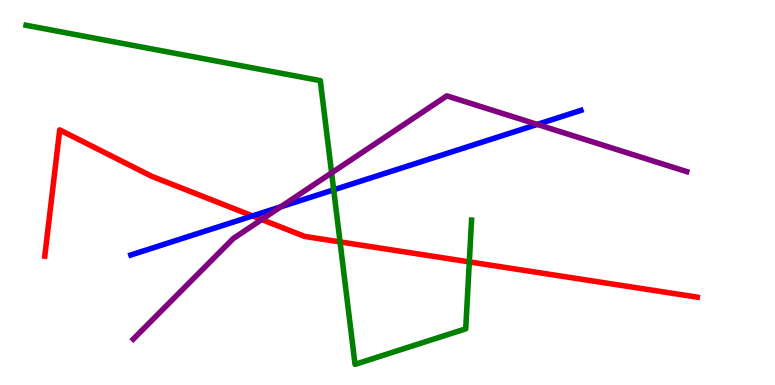[{'lines': ['blue', 'red'], 'intersections': [{'x': 3.26, 'y': 4.39}]}, {'lines': ['green', 'red'], 'intersections': [{'x': 4.39, 'y': 3.72}, {'x': 6.06, 'y': 3.2}]}, {'lines': ['purple', 'red'], 'intersections': [{'x': 3.38, 'y': 4.3}]}, {'lines': ['blue', 'green'], 'intersections': [{'x': 4.31, 'y': 5.07}]}, {'lines': ['blue', 'purple'], 'intersections': [{'x': 3.62, 'y': 4.63}, {'x': 6.93, 'y': 6.77}]}, {'lines': ['green', 'purple'], 'intersections': [{'x': 4.28, 'y': 5.51}]}]